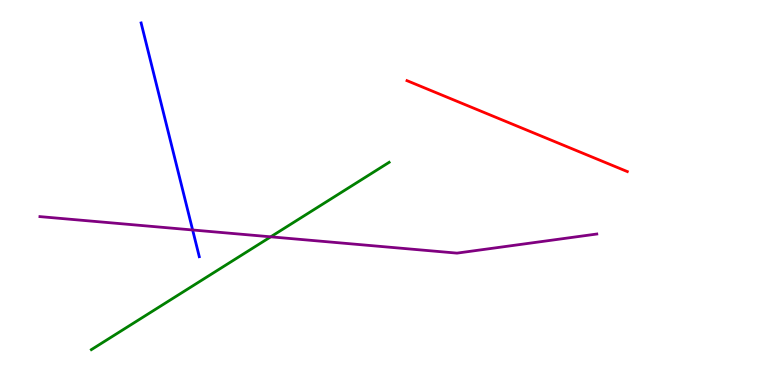[{'lines': ['blue', 'red'], 'intersections': []}, {'lines': ['green', 'red'], 'intersections': []}, {'lines': ['purple', 'red'], 'intersections': []}, {'lines': ['blue', 'green'], 'intersections': []}, {'lines': ['blue', 'purple'], 'intersections': [{'x': 2.49, 'y': 4.03}]}, {'lines': ['green', 'purple'], 'intersections': [{'x': 3.49, 'y': 3.85}]}]